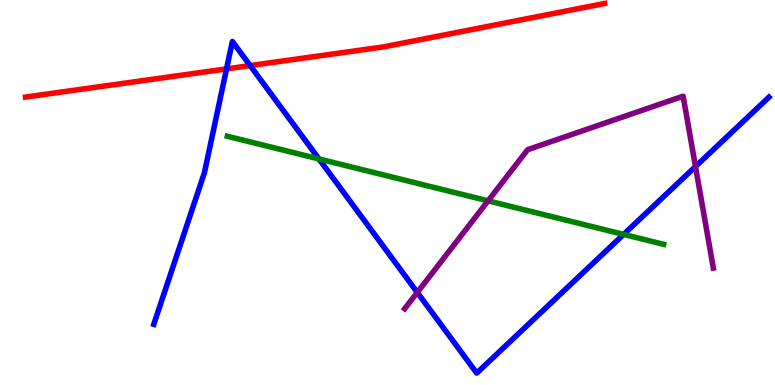[{'lines': ['blue', 'red'], 'intersections': [{'x': 2.92, 'y': 8.21}, {'x': 3.23, 'y': 8.3}]}, {'lines': ['green', 'red'], 'intersections': []}, {'lines': ['purple', 'red'], 'intersections': []}, {'lines': ['blue', 'green'], 'intersections': [{'x': 4.12, 'y': 5.87}, {'x': 8.05, 'y': 3.91}]}, {'lines': ['blue', 'purple'], 'intersections': [{'x': 5.38, 'y': 2.4}, {'x': 8.97, 'y': 5.67}]}, {'lines': ['green', 'purple'], 'intersections': [{'x': 6.3, 'y': 4.78}]}]